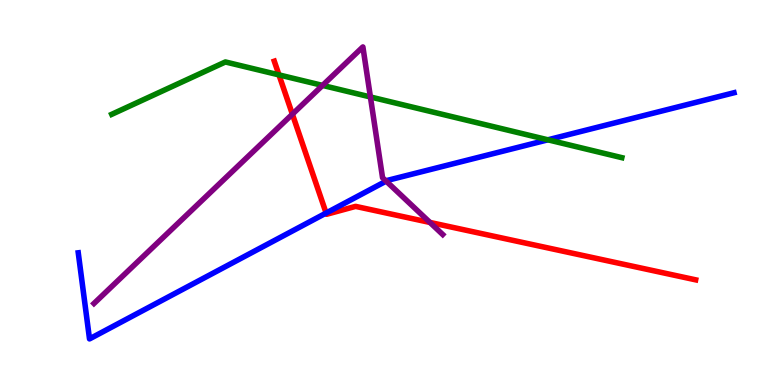[{'lines': ['blue', 'red'], 'intersections': [{'x': 4.21, 'y': 4.47}]}, {'lines': ['green', 'red'], 'intersections': [{'x': 3.6, 'y': 8.05}]}, {'lines': ['purple', 'red'], 'intersections': [{'x': 3.77, 'y': 7.03}, {'x': 5.55, 'y': 4.22}]}, {'lines': ['blue', 'green'], 'intersections': [{'x': 7.07, 'y': 6.37}]}, {'lines': ['blue', 'purple'], 'intersections': [{'x': 4.98, 'y': 5.3}]}, {'lines': ['green', 'purple'], 'intersections': [{'x': 4.16, 'y': 7.78}, {'x': 4.78, 'y': 7.48}]}]